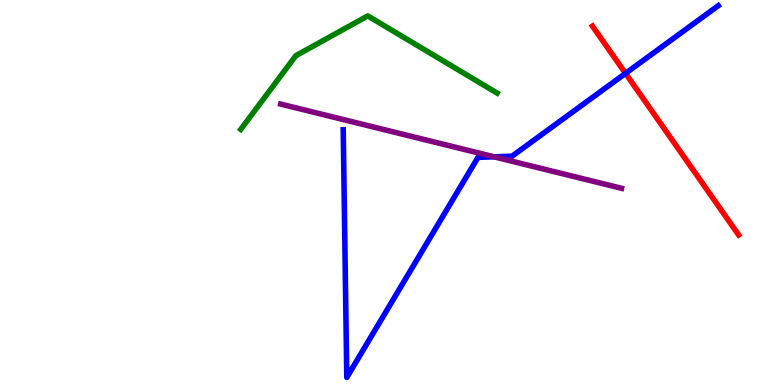[{'lines': ['blue', 'red'], 'intersections': [{'x': 8.07, 'y': 8.09}]}, {'lines': ['green', 'red'], 'intersections': []}, {'lines': ['purple', 'red'], 'intersections': []}, {'lines': ['blue', 'green'], 'intersections': []}, {'lines': ['blue', 'purple'], 'intersections': [{'x': 6.38, 'y': 5.93}]}, {'lines': ['green', 'purple'], 'intersections': []}]